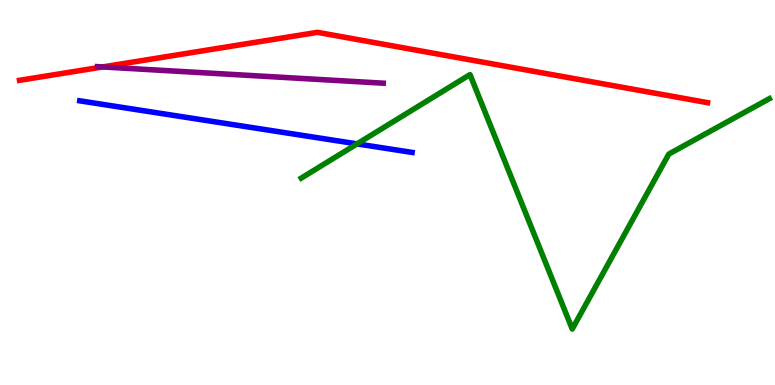[{'lines': ['blue', 'red'], 'intersections': []}, {'lines': ['green', 'red'], 'intersections': []}, {'lines': ['purple', 'red'], 'intersections': [{'x': 1.32, 'y': 8.26}]}, {'lines': ['blue', 'green'], 'intersections': [{'x': 4.61, 'y': 6.26}]}, {'lines': ['blue', 'purple'], 'intersections': []}, {'lines': ['green', 'purple'], 'intersections': []}]